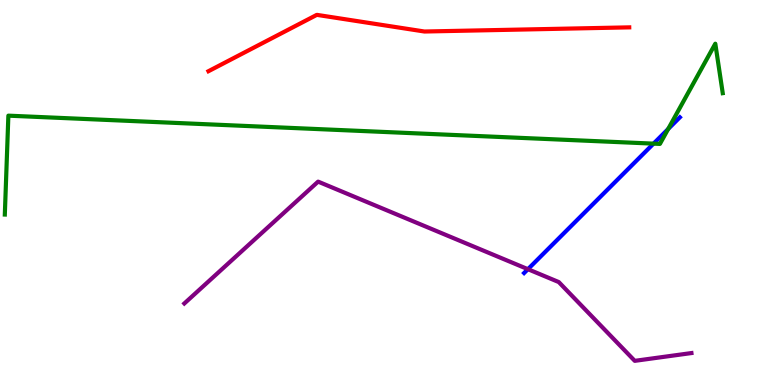[{'lines': ['blue', 'red'], 'intersections': []}, {'lines': ['green', 'red'], 'intersections': []}, {'lines': ['purple', 'red'], 'intersections': []}, {'lines': ['blue', 'green'], 'intersections': [{'x': 8.43, 'y': 6.27}, {'x': 8.62, 'y': 6.65}]}, {'lines': ['blue', 'purple'], 'intersections': [{'x': 6.81, 'y': 3.01}]}, {'lines': ['green', 'purple'], 'intersections': []}]